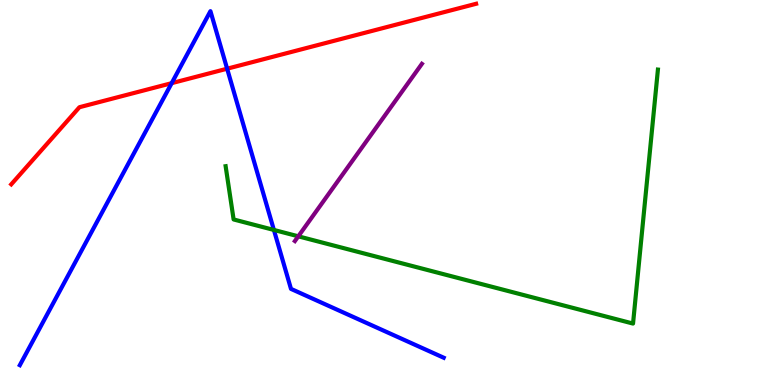[{'lines': ['blue', 'red'], 'intersections': [{'x': 2.22, 'y': 7.84}, {'x': 2.93, 'y': 8.22}]}, {'lines': ['green', 'red'], 'intersections': []}, {'lines': ['purple', 'red'], 'intersections': []}, {'lines': ['blue', 'green'], 'intersections': [{'x': 3.53, 'y': 4.03}]}, {'lines': ['blue', 'purple'], 'intersections': []}, {'lines': ['green', 'purple'], 'intersections': [{'x': 3.85, 'y': 3.86}]}]